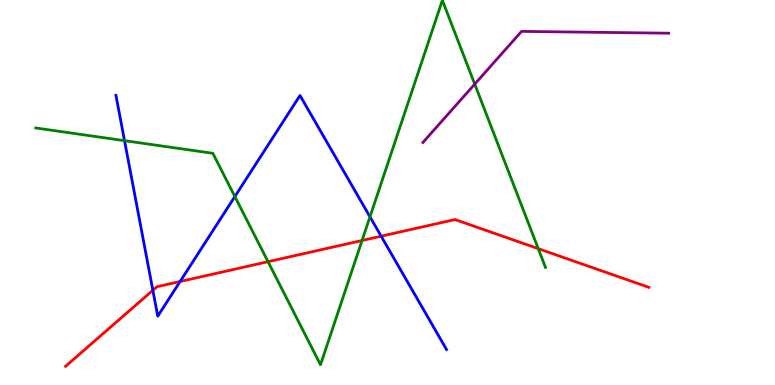[{'lines': ['blue', 'red'], 'intersections': [{'x': 1.97, 'y': 2.46}, {'x': 2.32, 'y': 2.69}, {'x': 4.92, 'y': 3.87}]}, {'lines': ['green', 'red'], 'intersections': [{'x': 3.46, 'y': 3.2}, {'x': 4.67, 'y': 3.75}, {'x': 6.95, 'y': 3.54}]}, {'lines': ['purple', 'red'], 'intersections': []}, {'lines': ['blue', 'green'], 'intersections': [{'x': 1.61, 'y': 6.35}, {'x': 3.03, 'y': 4.89}, {'x': 4.77, 'y': 4.37}]}, {'lines': ['blue', 'purple'], 'intersections': []}, {'lines': ['green', 'purple'], 'intersections': [{'x': 6.13, 'y': 7.82}]}]